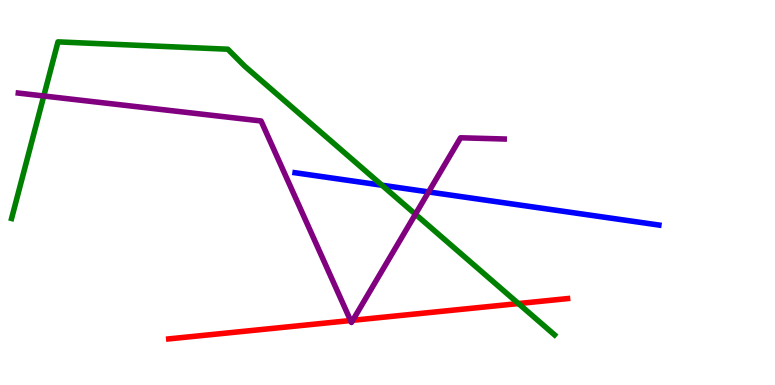[{'lines': ['blue', 'red'], 'intersections': []}, {'lines': ['green', 'red'], 'intersections': [{'x': 6.69, 'y': 2.12}]}, {'lines': ['purple', 'red'], 'intersections': [{'x': 4.52, 'y': 1.67}, {'x': 4.55, 'y': 1.68}]}, {'lines': ['blue', 'green'], 'intersections': [{'x': 4.93, 'y': 5.19}]}, {'lines': ['blue', 'purple'], 'intersections': [{'x': 5.53, 'y': 5.01}]}, {'lines': ['green', 'purple'], 'intersections': [{'x': 0.565, 'y': 7.51}, {'x': 5.36, 'y': 4.44}]}]